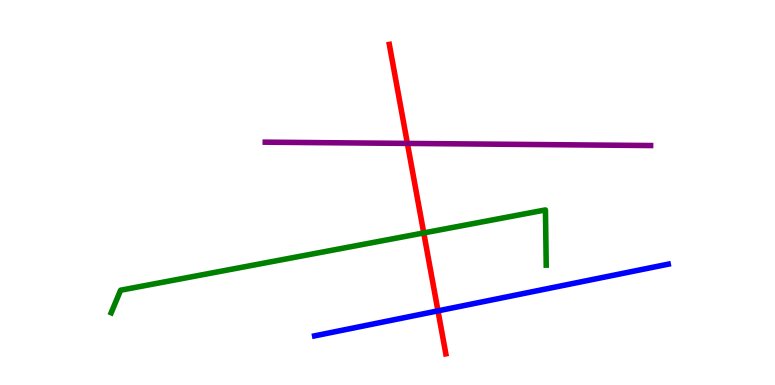[{'lines': ['blue', 'red'], 'intersections': [{'x': 5.65, 'y': 1.93}]}, {'lines': ['green', 'red'], 'intersections': [{'x': 5.47, 'y': 3.95}]}, {'lines': ['purple', 'red'], 'intersections': [{'x': 5.26, 'y': 6.28}]}, {'lines': ['blue', 'green'], 'intersections': []}, {'lines': ['blue', 'purple'], 'intersections': []}, {'lines': ['green', 'purple'], 'intersections': []}]